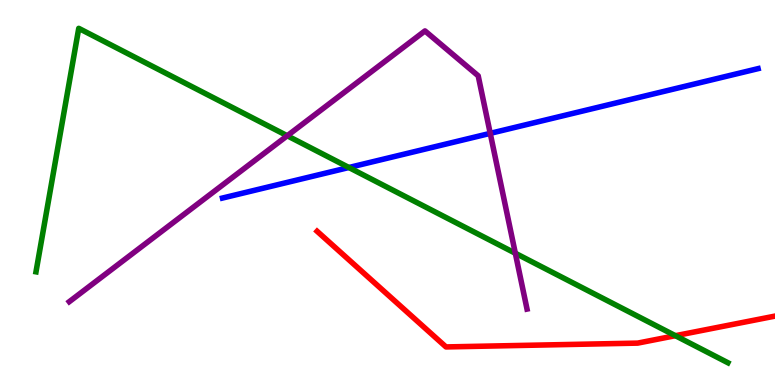[{'lines': ['blue', 'red'], 'intersections': []}, {'lines': ['green', 'red'], 'intersections': [{'x': 8.71, 'y': 1.28}]}, {'lines': ['purple', 'red'], 'intersections': []}, {'lines': ['blue', 'green'], 'intersections': [{'x': 4.5, 'y': 5.65}]}, {'lines': ['blue', 'purple'], 'intersections': [{'x': 6.33, 'y': 6.54}]}, {'lines': ['green', 'purple'], 'intersections': [{'x': 3.71, 'y': 6.47}, {'x': 6.65, 'y': 3.42}]}]